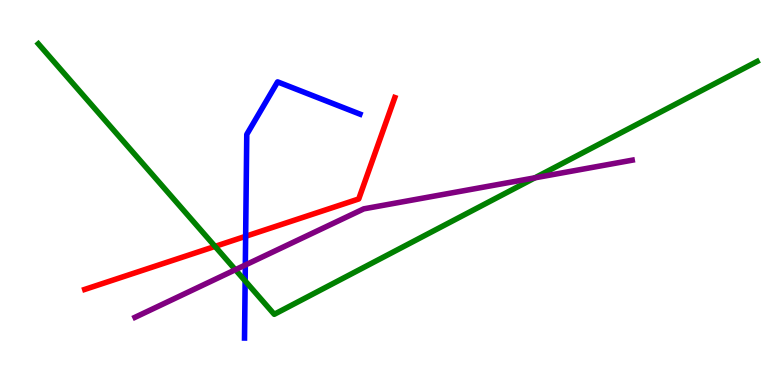[{'lines': ['blue', 'red'], 'intersections': [{'x': 3.17, 'y': 3.86}]}, {'lines': ['green', 'red'], 'intersections': [{'x': 2.77, 'y': 3.6}]}, {'lines': ['purple', 'red'], 'intersections': []}, {'lines': ['blue', 'green'], 'intersections': [{'x': 3.16, 'y': 2.7}]}, {'lines': ['blue', 'purple'], 'intersections': [{'x': 3.17, 'y': 3.12}]}, {'lines': ['green', 'purple'], 'intersections': [{'x': 3.04, 'y': 2.99}, {'x': 6.9, 'y': 5.38}]}]